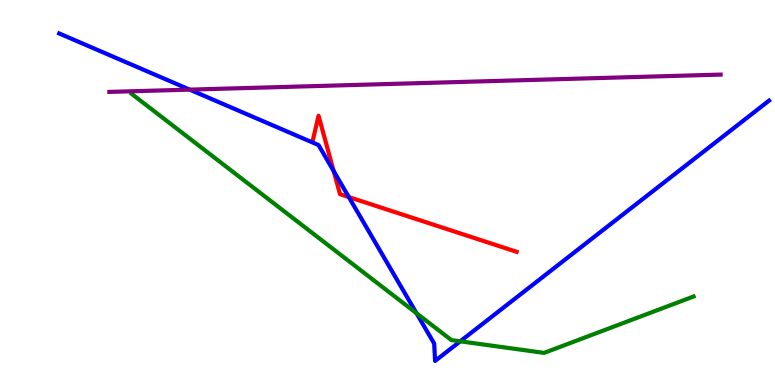[{'lines': ['blue', 'red'], 'intersections': [{'x': 4.31, 'y': 5.56}, {'x': 4.5, 'y': 4.88}]}, {'lines': ['green', 'red'], 'intersections': []}, {'lines': ['purple', 'red'], 'intersections': []}, {'lines': ['blue', 'green'], 'intersections': [{'x': 5.37, 'y': 1.86}, {'x': 5.94, 'y': 1.13}]}, {'lines': ['blue', 'purple'], 'intersections': [{'x': 2.45, 'y': 7.67}]}, {'lines': ['green', 'purple'], 'intersections': []}]